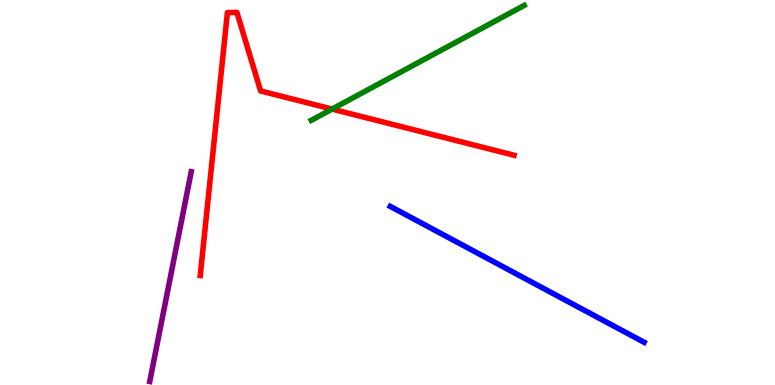[{'lines': ['blue', 'red'], 'intersections': []}, {'lines': ['green', 'red'], 'intersections': [{'x': 4.29, 'y': 7.17}]}, {'lines': ['purple', 'red'], 'intersections': []}, {'lines': ['blue', 'green'], 'intersections': []}, {'lines': ['blue', 'purple'], 'intersections': []}, {'lines': ['green', 'purple'], 'intersections': []}]